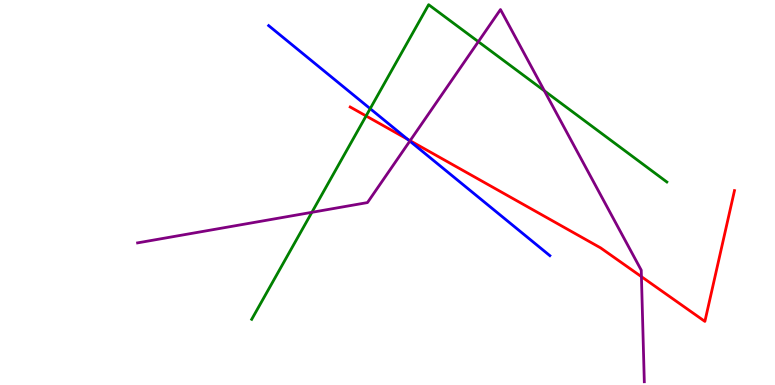[{'lines': ['blue', 'red'], 'intersections': [{'x': 5.26, 'y': 6.38}]}, {'lines': ['green', 'red'], 'intersections': [{'x': 4.72, 'y': 6.99}]}, {'lines': ['purple', 'red'], 'intersections': [{'x': 5.29, 'y': 6.35}, {'x': 8.28, 'y': 2.81}]}, {'lines': ['blue', 'green'], 'intersections': [{'x': 4.78, 'y': 7.18}]}, {'lines': ['blue', 'purple'], 'intersections': [{'x': 5.29, 'y': 6.34}]}, {'lines': ['green', 'purple'], 'intersections': [{'x': 4.02, 'y': 4.49}, {'x': 6.17, 'y': 8.92}, {'x': 7.02, 'y': 7.64}]}]